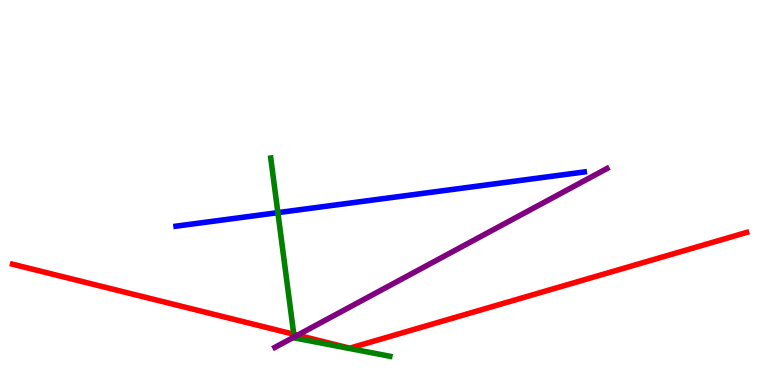[{'lines': ['blue', 'red'], 'intersections': []}, {'lines': ['green', 'red'], 'intersections': [{'x': 3.79, 'y': 1.32}]}, {'lines': ['purple', 'red'], 'intersections': [{'x': 3.84, 'y': 1.29}]}, {'lines': ['blue', 'green'], 'intersections': [{'x': 3.59, 'y': 4.48}]}, {'lines': ['blue', 'purple'], 'intersections': []}, {'lines': ['green', 'purple'], 'intersections': [{'x': 3.8, 'y': 1.25}]}]